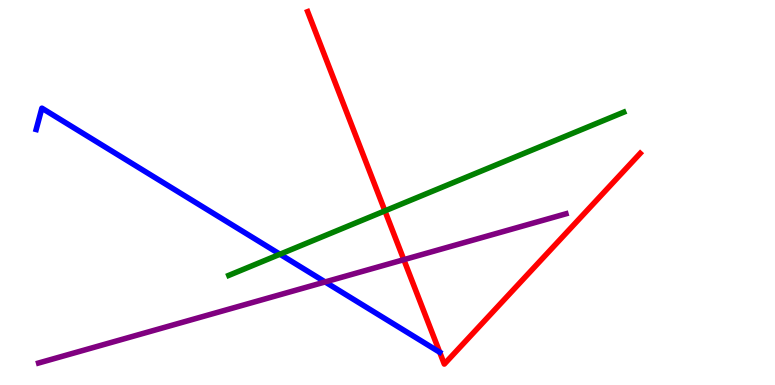[{'lines': ['blue', 'red'], 'intersections': []}, {'lines': ['green', 'red'], 'intersections': [{'x': 4.97, 'y': 4.52}]}, {'lines': ['purple', 'red'], 'intersections': [{'x': 5.21, 'y': 3.26}]}, {'lines': ['blue', 'green'], 'intersections': [{'x': 3.61, 'y': 3.4}]}, {'lines': ['blue', 'purple'], 'intersections': [{'x': 4.2, 'y': 2.68}]}, {'lines': ['green', 'purple'], 'intersections': []}]